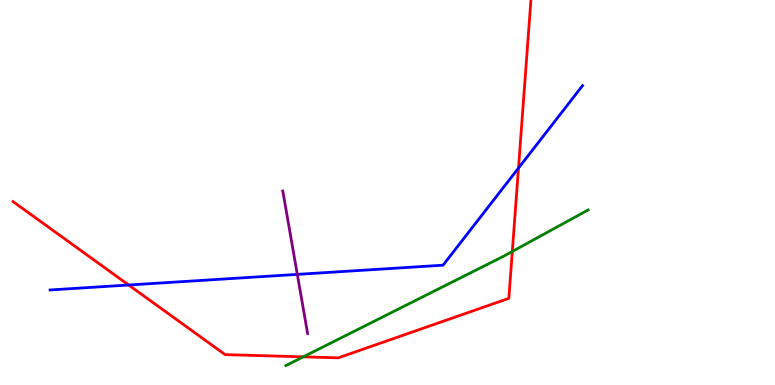[{'lines': ['blue', 'red'], 'intersections': [{'x': 1.66, 'y': 2.6}, {'x': 6.69, 'y': 5.63}]}, {'lines': ['green', 'red'], 'intersections': [{'x': 3.91, 'y': 0.731}, {'x': 6.61, 'y': 3.47}]}, {'lines': ['purple', 'red'], 'intersections': []}, {'lines': ['blue', 'green'], 'intersections': []}, {'lines': ['blue', 'purple'], 'intersections': [{'x': 3.84, 'y': 2.87}]}, {'lines': ['green', 'purple'], 'intersections': []}]